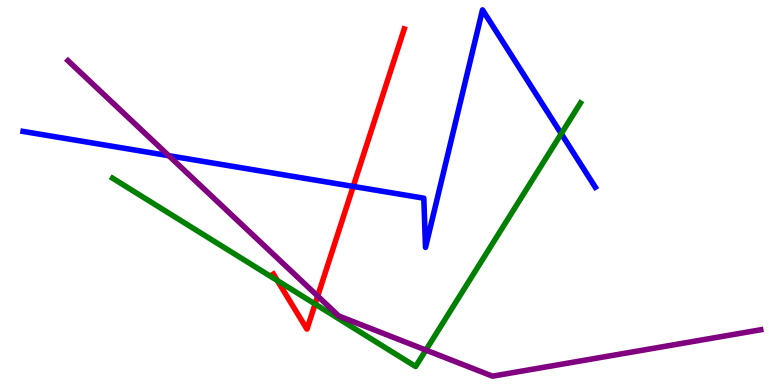[{'lines': ['blue', 'red'], 'intersections': [{'x': 4.56, 'y': 5.16}]}, {'lines': ['green', 'red'], 'intersections': [{'x': 3.58, 'y': 2.71}, {'x': 4.07, 'y': 2.1}]}, {'lines': ['purple', 'red'], 'intersections': [{'x': 4.1, 'y': 2.31}]}, {'lines': ['blue', 'green'], 'intersections': [{'x': 7.24, 'y': 6.53}]}, {'lines': ['blue', 'purple'], 'intersections': [{'x': 2.18, 'y': 5.96}]}, {'lines': ['green', 'purple'], 'intersections': [{'x': 5.5, 'y': 0.907}]}]